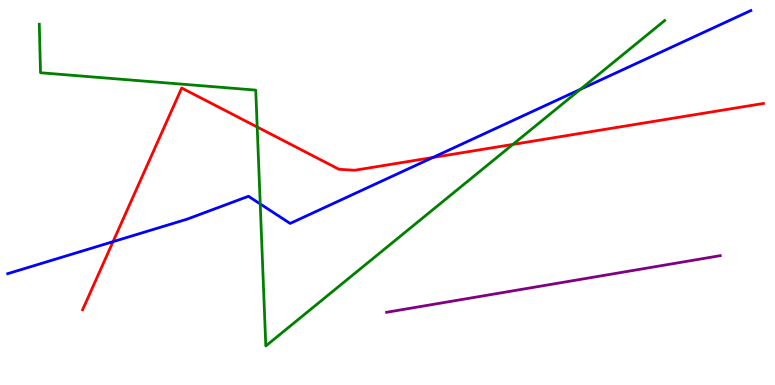[{'lines': ['blue', 'red'], 'intersections': [{'x': 1.46, 'y': 3.72}, {'x': 5.59, 'y': 5.91}]}, {'lines': ['green', 'red'], 'intersections': [{'x': 3.32, 'y': 6.7}, {'x': 6.62, 'y': 6.25}]}, {'lines': ['purple', 'red'], 'intersections': []}, {'lines': ['blue', 'green'], 'intersections': [{'x': 3.36, 'y': 4.7}, {'x': 7.49, 'y': 7.68}]}, {'lines': ['blue', 'purple'], 'intersections': []}, {'lines': ['green', 'purple'], 'intersections': []}]